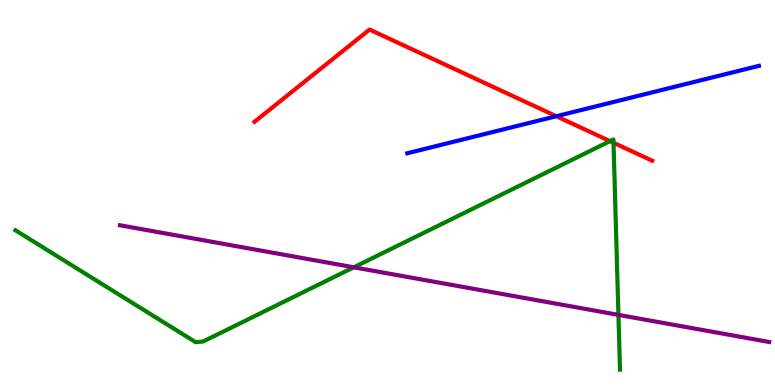[{'lines': ['blue', 'red'], 'intersections': [{'x': 7.18, 'y': 6.98}]}, {'lines': ['green', 'red'], 'intersections': [{'x': 7.87, 'y': 6.33}, {'x': 7.92, 'y': 6.29}]}, {'lines': ['purple', 'red'], 'intersections': []}, {'lines': ['blue', 'green'], 'intersections': []}, {'lines': ['blue', 'purple'], 'intersections': []}, {'lines': ['green', 'purple'], 'intersections': [{'x': 4.57, 'y': 3.06}, {'x': 7.98, 'y': 1.82}]}]